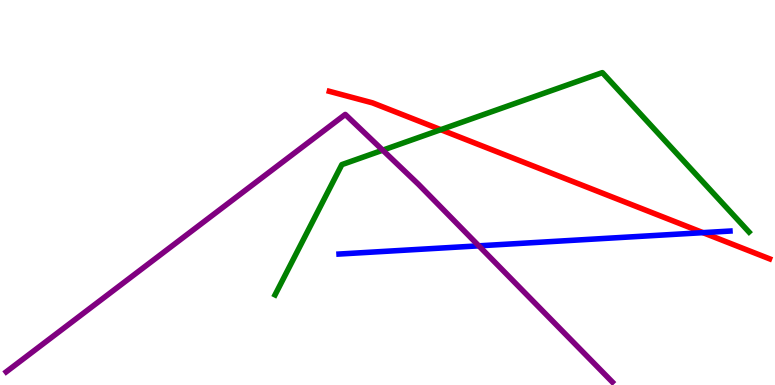[{'lines': ['blue', 'red'], 'intersections': [{'x': 9.07, 'y': 3.96}]}, {'lines': ['green', 'red'], 'intersections': [{'x': 5.69, 'y': 6.63}]}, {'lines': ['purple', 'red'], 'intersections': []}, {'lines': ['blue', 'green'], 'intersections': []}, {'lines': ['blue', 'purple'], 'intersections': [{'x': 6.18, 'y': 3.61}]}, {'lines': ['green', 'purple'], 'intersections': [{'x': 4.94, 'y': 6.1}]}]